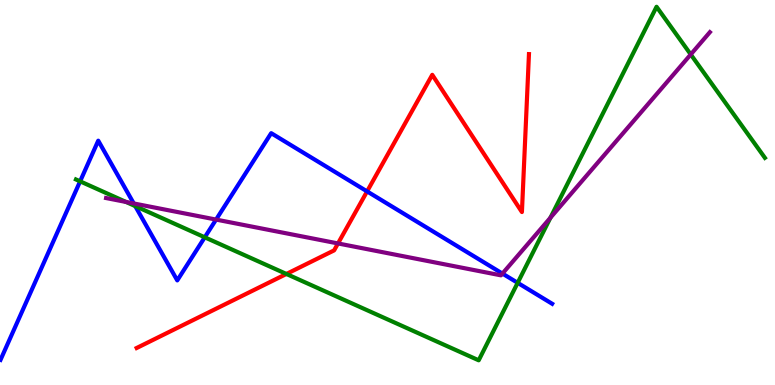[{'lines': ['blue', 'red'], 'intersections': [{'x': 4.74, 'y': 5.03}]}, {'lines': ['green', 'red'], 'intersections': [{'x': 3.7, 'y': 2.88}]}, {'lines': ['purple', 'red'], 'intersections': [{'x': 4.36, 'y': 3.68}]}, {'lines': ['blue', 'green'], 'intersections': [{'x': 1.03, 'y': 5.29}, {'x': 1.75, 'y': 4.65}, {'x': 2.64, 'y': 3.84}, {'x': 6.68, 'y': 2.65}]}, {'lines': ['blue', 'purple'], 'intersections': [{'x': 1.73, 'y': 4.72}, {'x': 2.79, 'y': 4.3}, {'x': 6.48, 'y': 2.89}]}, {'lines': ['green', 'purple'], 'intersections': [{'x': 1.63, 'y': 4.75}, {'x': 7.1, 'y': 4.34}, {'x': 8.91, 'y': 8.59}]}]